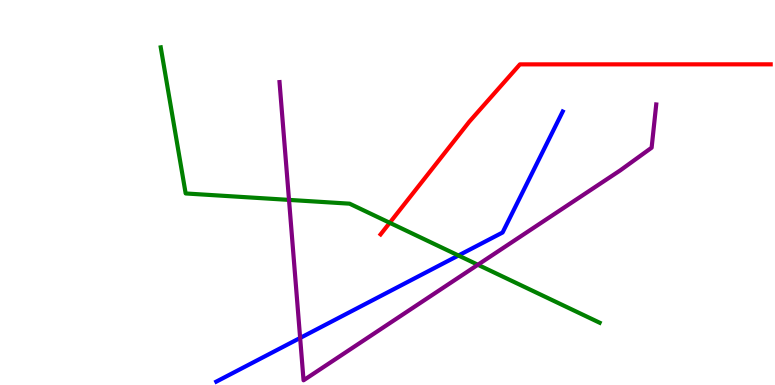[{'lines': ['blue', 'red'], 'intersections': []}, {'lines': ['green', 'red'], 'intersections': [{'x': 5.03, 'y': 4.21}]}, {'lines': ['purple', 'red'], 'intersections': []}, {'lines': ['blue', 'green'], 'intersections': [{'x': 5.92, 'y': 3.36}]}, {'lines': ['blue', 'purple'], 'intersections': [{'x': 3.87, 'y': 1.22}]}, {'lines': ['green', 'purple'], 'intersections': [{'x': 3.73, 'y': 4.81}, {'x': 6.17, 'y': 3.12}]}]